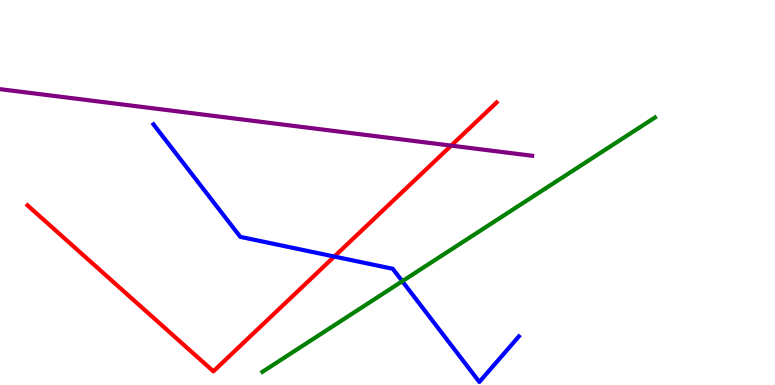[{'lines': ['blue', 'red'], 'intersections': [{'x': 4.31, 'y': 3.34}]}, {'lines': ['green', 'red'], 'intersections': []}, {'lines': ['purple', 'red'], 'intersections': [{'x': 5.82, 'y': 6.22}]}, {'lines': ['blue', 'green'], 'intersections': [{'x': 5.19, 'y': 2.7}]}, {'lines': ['blue', 'purple'], 'intersections': []}, {'lines': ['green', 'purple'], 'intersections': []}]